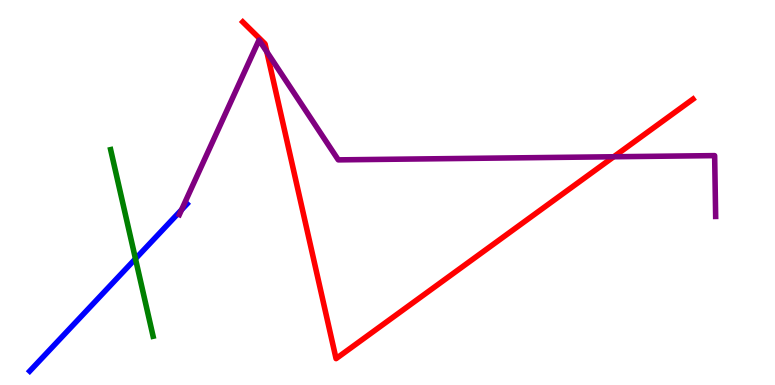[{'lines': ['blue', 'red'], 'intersections': []}, {'lines': ['green', 'red'], 'intersections': []}, {'lines': ['purple', 'red'], 'intersections': [{'x': 3.44, 'y': 8.65}, {'x': 7.92, 'y': 5.93}]}, {'lines': ['blue', 'green'], 'intersections': [{'x': 1.75, 'y': 3.28}]}, {'lines': ['blue', 'purple'], 'intersections': [{'x': 2.34, 'y': 4.55}]}, {'lines': ['green', 'purple'], 'intersections': []}]